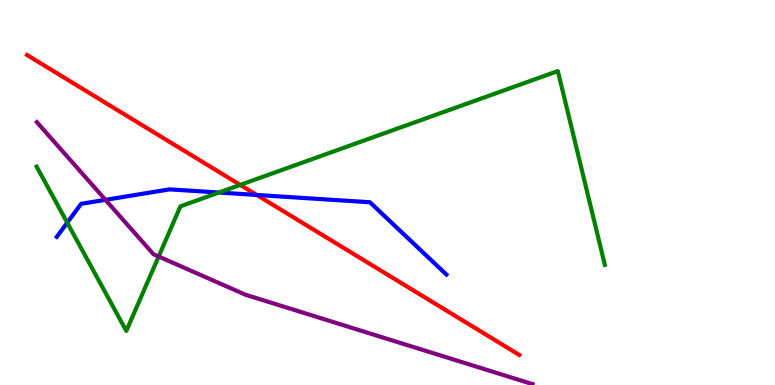[{'lines': ['blue', 'red'], 'intersections': [{'x': 3.31, 'y': 4.94}]}, {'lines': ['green', 'red'], 'intersections': [{'x': 3.1, 'y': 5.2}]}, {'lines': ['purple', 'red'], 'intersections': []}, {'lines': ['blue', 'green'], 'intersections': [{'x': 0.868, 'y': 4.22}, {'x': 2.82, 'y': 5.0}]}, {'lines': ['blue', 'purple'], 'intersections': [{'x': 1.36, 'y': 4.81}]}, {'lines': ['green', 'purple'], 'intersections': [{'x': 2.05, 'y': 3.34}]}]